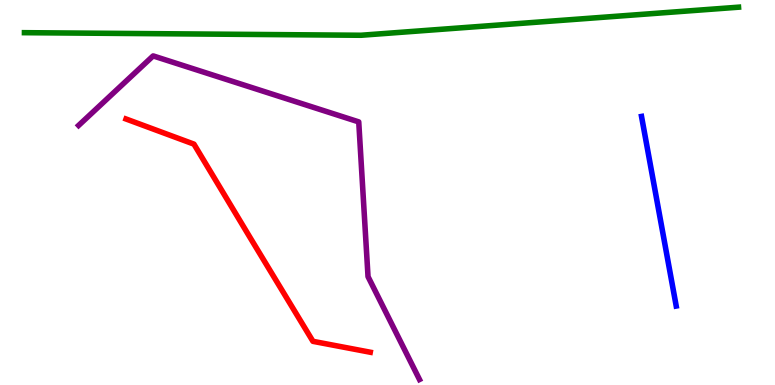[{'lines': ['blue', 'red'], 'intersections': []}, {'lines': ['green', 'red'], 'intersections': []}, {'lines': ['purple', 'red'], 'intersections': []}, {'lines': ['blue', 'green'], 'intersections': []}, {'lines': ['blue', 'purple'], 'intersections': []}, {'lines': ['green', 'purple'], 'intersections': []}]